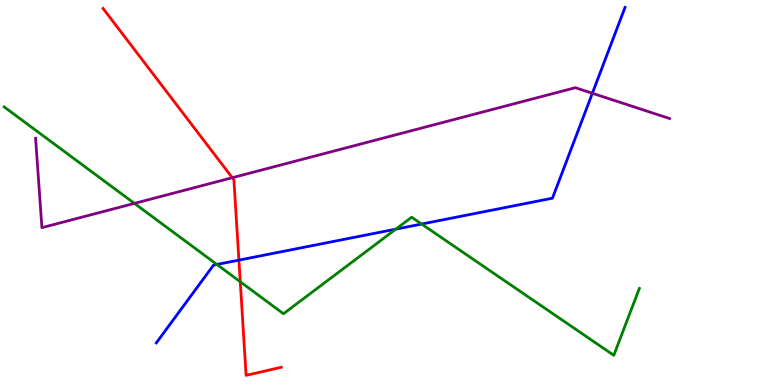[{'lines': ['blue', 'red'], 'intersections': [{'x': 3.08, 'y': 3.24}]}, {'lines': ['green', 'red'], 'intersections': [{'x': 3.1, 'y': 2.68}]}, {'lines': ['purple', 'red'], 'intersections': [{'x': 3.0, 'y': 5.38}]}, {'lines': ['blue', 'green'], 'intersections': [{'x': 2.8, 'y': 3.13}, {'x': 5.11, 'y': 4.05}, {'x': 5.44, 'y': 4.18}]}, {'lines': ['blue', 'purple'], 'intersections': [{'x': 7.64, 'y': 7.58}]}, {'lines': ['green', 'purple'], 'intersections': [{'x': 1.73, 'y': 4.72}]}]